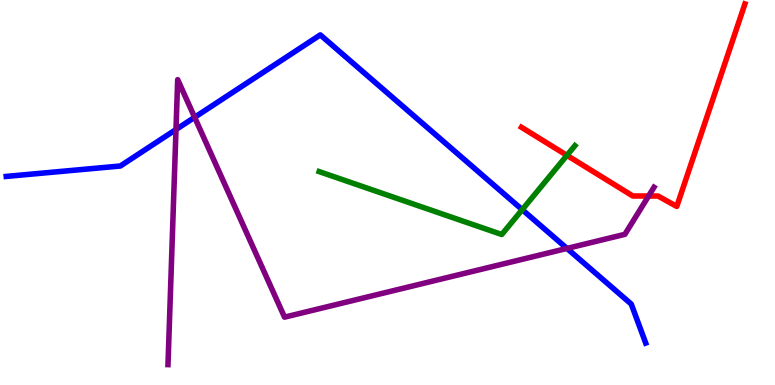[{'lines': ['blue', 'red'], 'intersections': []}, {'lines': ['green', 'red'], 'intersections': [{'x': 7.32, 'y': 5.96}]}, {'lines': ['purple', 'red'], 'intersections': [{'x': 8.37, 'y': 4.91}]}, {'lines': ['blue', 'green'], 'intersections': [{'x': 6.74, 'y': 4.55}]}, {'lines': ['blue', 'purple'], 'intersections': [{'x': 2.27, 'y': 6.64}, {'x': 2.51, 'y': 6.95}, {'x': 7.32, 'y': 3.55}]}, {'lines': ['green', 'purple'], 'intersections': []}]